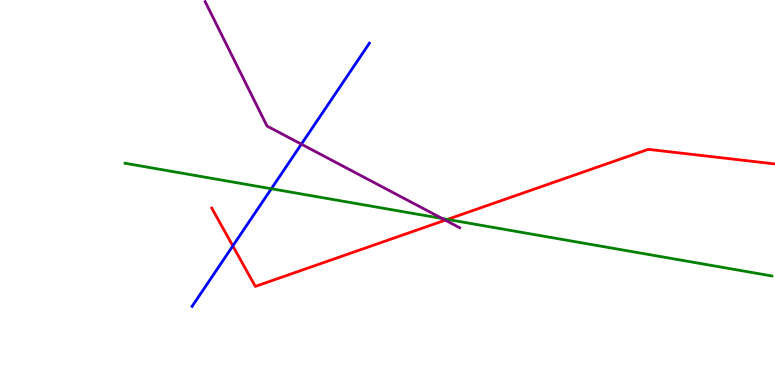[{'lines': ['blue', 'red'], 'intersections': [{'x': 3.0, 'y': 3.61}]}, {'lines': ['green', 'red'], 'intersections': [{'x': 5.77, 'y': 4.3}]}, {'lines': ['purple', 'red'], 'intersections': [{'x': 5.75, 'y': 4.28}]}, {'lines': ['blue', 'green'], 'intersections': [{'x': 3.5, 'y': 5.1}]}, {'lines': ['blue', 'purple'], 'intersections': [{'x': 3.89, 'y': 6.26}]}, {'lines': ['green', 'purple'], 'intersections': [{'x': 5.71, 'y': 4.32}]}]